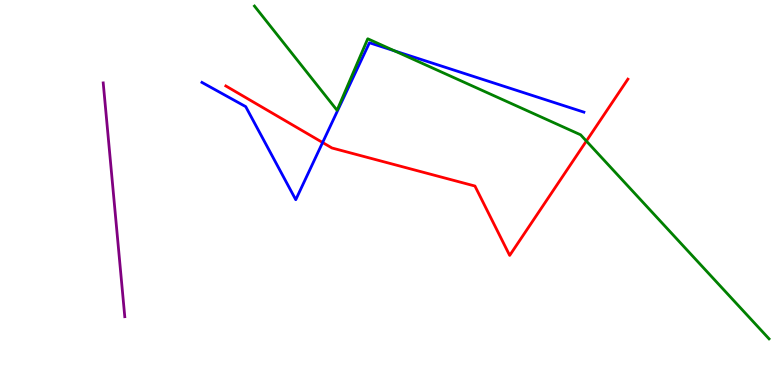[{'lines': ['blue', 'red'], 'intersections': [{'x': 4.16, 'y': 6.3}]}, {'lines': ['green', 'red'], 'intersections': [{'x': 7.57, 'y': 6.34}]}, {'lines': ['purple', 'red'], 'intersections': []}, {'lines': ['blue', 'green'], 'intersections': [{'x': 5.09, 'y': 8.68}]}, {'lines': ['blue', 'purple'], 'intersections': []}, {'lines': ['green', 'purple'], 'intersections': []}]